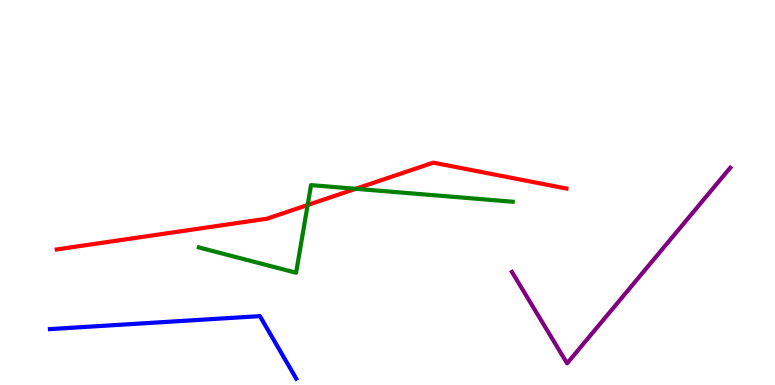[{'lines': ['blue', 'red'], 'intersections': []}, {'lines': ['green', 'red'], 'intersections': [{'x': 3.97, 'y': 4.68}, {'x': 4.59, 'y': 5.1}]}, {'lines': ['purple', 'red'], 'intersections': []}, {'lines': ['blue', 'green'], 'intersections': []}, {'lines': ['blue', 'purple'], 'intersections': []}, {'lines': ['green', 'purple'], 'intersections': []}]